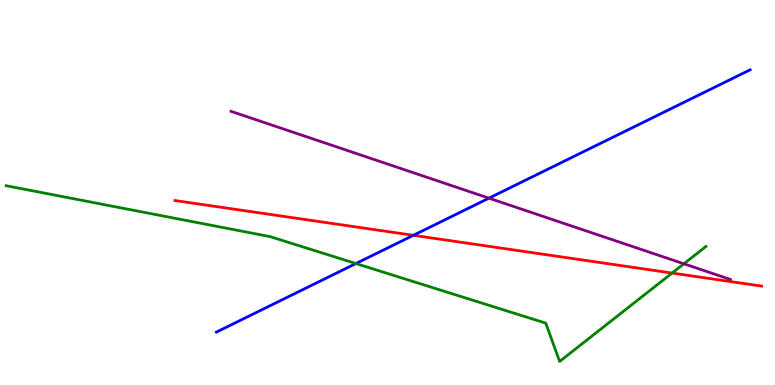[{'lines': ['blue', 'red'], 'intersections': [{'x': 5.33, 'y': 3.89}]}, {'lines': ['green', 'red'], 'intersections': [{'x': 8.67, 'y': 2.91}]}, {'lines': ['purple', 'red'], 'intersections': []}, {'lines': ['blue', 'green'], 'intersections': [{'x': 4.59, 'y': 3.15}]}, {'lines': ['blue', 'purple'], 'intersections': [{'x': 6.31, 'y': 4.85}]}, {'lines': ['green', 'purple'], 'intersections': [{'x': 8.82, 'y': 3.15}]}]